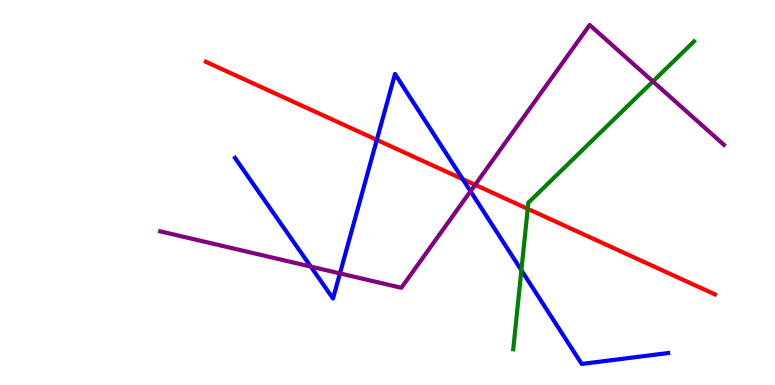[{'lines': ['blue', 'red'], 'intersections': [{'x': 4.86, 'y': 6.37}, {'x': 5.97, 'y': 5.35}]}, {'lines': ['green', 'red'], 'intersections': [{'x': 6.81, 'y': 4.58}]}, {'lines': ['purple', 'red'], 'intersections': [{'x': 6.13, 'y': 5.2}]}, {'lines': ['blue', 'green'], 'intersections': [{'x': 6.73, 'y': 2.98}]}, {'lines': ['blue', 'purple'], 'intersections': [{'x': 4.01, 'y': 3.08}, {'x': 4.39, 'y': 2.9}, {'x': 6.07, 'y': 5.03}]}, {'lines': ['green', 'purple'], 'intersections': [{'x': 8.42, 'y': 7.88}]}]